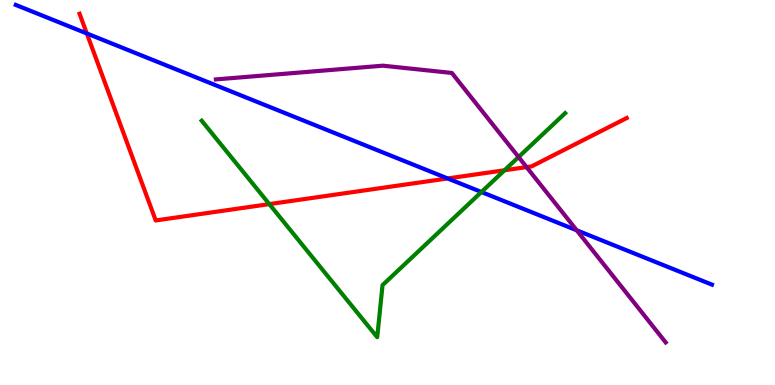[{'lines': ['blue', 'red'], 'intersections': [{'x': 1.12, 'y': 9.13}, {'x': 5.78, 'y': 5.36}]}, {'lines': ['green', 'red'], 'intersections': [{'x': 3.48, 'y': 4.7}, {'x': 6.51, 'y': 5.58}]}, {'lines': ['purple', 'red'], 'intersections': [{'x': 6.79, 'y': 5.66}]}, {'lines': ['blue', 'green'], 'intersections': [{'x': 6.21, 'y': 5.01}]}, {'lines': ['blue', 'purple'], 'intersections': [{'x': 7.44, 'y': 4.02}]}, {'lines': ['green', 'purple'], 'intersections': [{'x': 6.69, 'y': 5.92}]}]